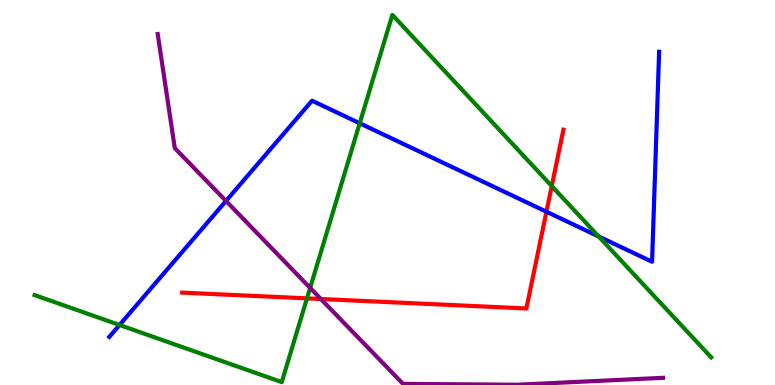[{'lines': ['blue', 'red'], 'intersections': [{'x': 7.05, 'y': 4.5}]}, {'lines': ['green', 'red'], 'intersections': [{'x': 3.96, 'y': 2.25}, {'x': 7.12, 'y': 5.17}]}, {'lines': ['purple', 'red'], 'intersections': [{'x': 4.14, 'y': 2.23}]}, {'lines': ['blue', 'green'], 'intersections': [{'x': 1.54, 'y': 1.56}, {'x': 4.64, 'y': 6.8}, {'x': 7.72, 'y': 3.86}]}, {'lines': ['blue', 'purple'], 'intersections': [{'x': 2.92, 'y': 4.78}]}, {'lines': ['green', 'purple'], 'intersections': [{'x': 4.0, 'y': 2.52}]}]